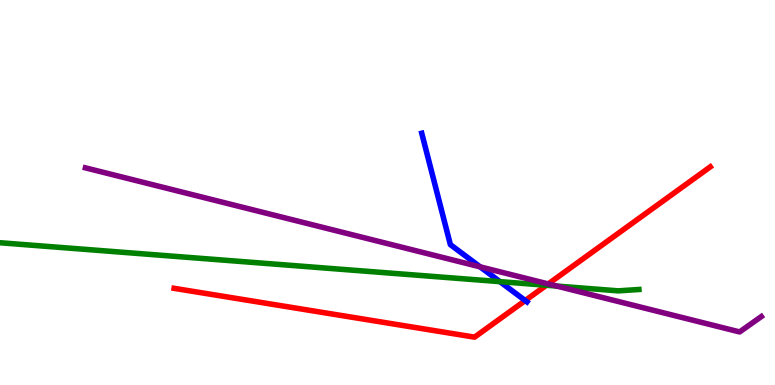[{'lines': ['blue', 'red'], 'intersections': [{'x': 6.78, 'y': 2.19}]}, {'lines': ['green', 'red'], 'intersections': [{'x': 7.05, 'y': 2.59}]}, {'lines': ['purple', 'red'], 'intersections': [{'x': 7.07, 'y': 2.63}]}, {'lines': ['blue', 'green'], 'intersections': [{'x': 6.45, 'y': 2.68}]}, {'lines': ['blue', 'purple'], 'intersections': [{'x': 6.2, 'y': 3.07}]}, {'lines': ['green', 'purple'], 'intersections': [{'x': 7.18, 'y': 2.57}]}]